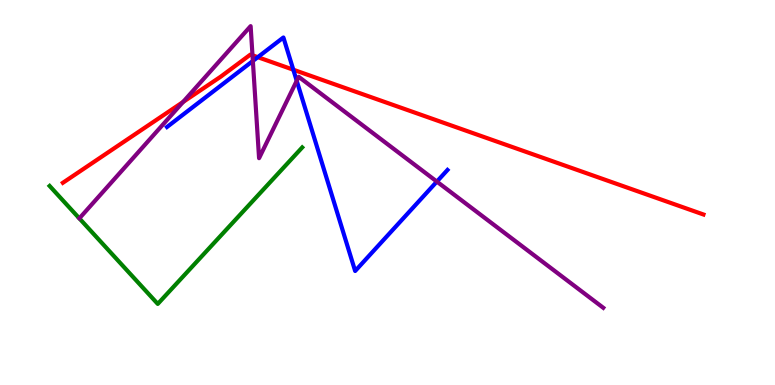[{'lines': ['blue', 'red'], 'intersections': [{'x': 3.33, 'y': 8.51}, {'x': 3.78, 'y': 8.19}]}, {'lines': ['green', 'red'], 'intersections': []}, {'lines': ['purple', 'red'], 'intersections': [{'x': 2.36, 'y': 7.35}, {'x': 3.26, 'y': 8.56}]}, {'lines': ['blue', 'green'], 'intersections': []}, {'lines': ['blue', 'purple'], 'intersections': [{'x': 3.26, 'y': 8.42}, {'x': 3.83, 'y': 7.9}, {'x': 5.64, 'y': 5.28}]}, {'lines': ['green', 'purple'], 'intersections': []}]